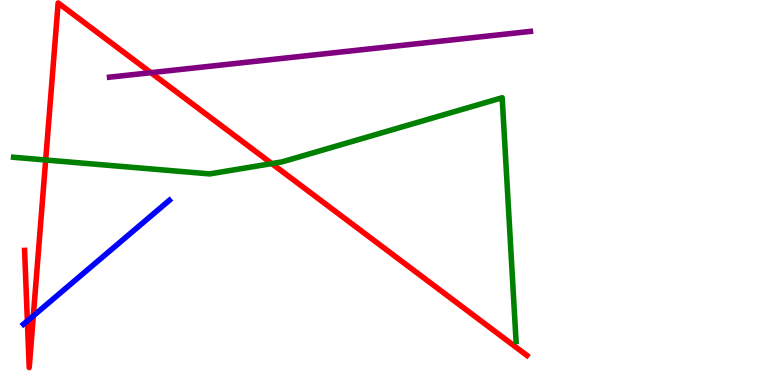[{'lines': ['blue', 'red'], 'intersections': [{'x': 0.353, 'y': 1.66}, {'x': 0.43, 'y': 1.8}]}, {'lines': ['green', 'red'], 'intersections': [{'x': 0.59, 'y': 5.84}, {'x': 3.51, 'y': 5.75}]}, {'lines': ['purple', 'red'], 'intersections': [{'x': 1.95, 'y': 8.11}]}, {'lines': ['blue', 'green'], 'intersections': []}, {'lines': ['blue', 'purple'], 'intersections': []}, {'lines': ['green', 'purple'], 'intersections': []}]